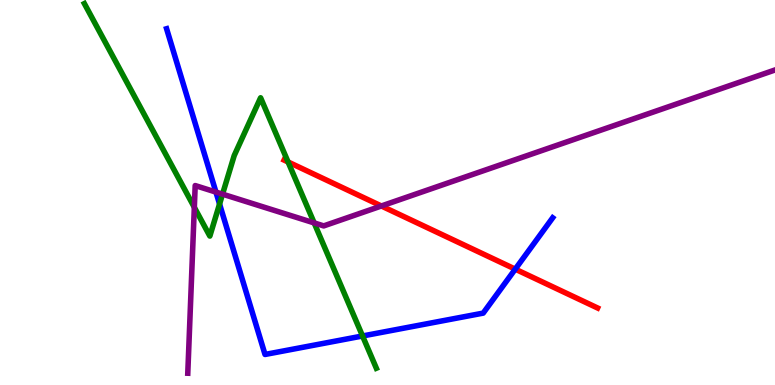[{'lines': ['blue', 'red'], 'intersections': [{'x': 6.65, 'y': 3.01}]}, {'lines': ['green', 'red'], 'intersections': [{'x': 3.72, 'y': 5.79}]}, {'lines': ['purple', 'red'], 'intersections': [{'x': 4.92, 'y': 4.65}]}, {'lines': ['blue', 'green'], 'intersections': [{'x': 2.83, 'y': 4.7}, {'x': 4.68, 'y': 1.27}]}, {'lines': ['blue', 'purple'], 'intersections': [{'x': 2.79, 'y': 5.01}]}, {'lines': ['green', 'purple'], 'intersections': [{'x': 2.51, 'y': 4.61}, {'x': 2.87, 'y': 4.96}, {'x': 4.05, 'y': 4.21}]}]